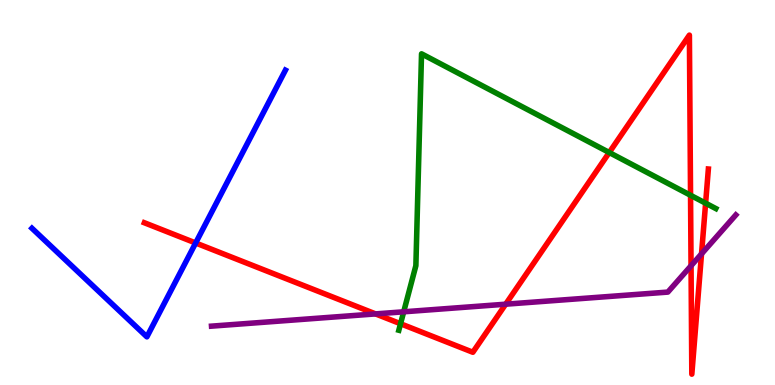[{'lines': ['blue', 'red'], 'intersections': [{'x': 2.52, 'y': 3.69}]}, {'lines': ['green', 'red'], 'intersections': [{'x': 5.17, 'y': 1.59}, {'x': 7.86, 'y': 6.04}, {'x': 8.91, 'y': 4.93}, {'x': 9.1, 'y': 4.72}]}, {'lines': ['purple', 'red'], 'intersections': [{'x': 4.85, 'y': 1.85}, {'x': 6.52, 'y': 2.1}, {'x': 8.92, 'y': 3.1}, {'x': 9.05, 'y': 3.41}]}, {'lines': ['blue', 'green'], 'intersections': []}, {'lines': ['blue', 'purple'], 'intersections': []}, {'lines': ['green', 'purple'], 'intersections': [{'x': 5.21, 'y': 1.9}]}]